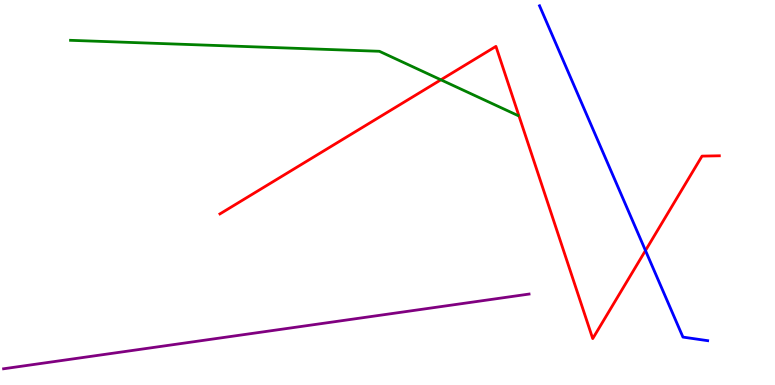[{'lines': ['blue', 'red'], 'intersections': [{'x': 8.33, 'y': 3.49}]}, {'lines': ['green', 'red'], 'intersections': [{'x': 5.69, 'y': 7.93}]}, {'lines': ['purple', 'red'], 'intersections': []}, {'lines': ['blue', 'green'], 'intersections': []}, {'lines': ['blue', 'purple'], 'intersections': []}, {'lines': ['green', 'purple'], 'intersections': []}]